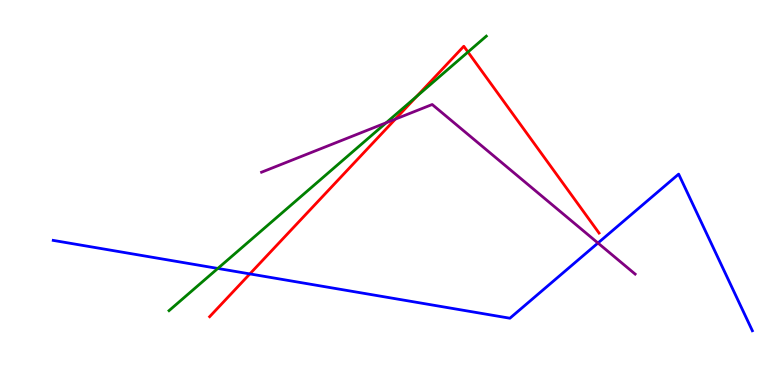[{'lines': ['blue', 'red'], 'intersections': [{'x': 3.22, 'y': 2.89}]}, {'lines': ['green', 'red'], 'intersections': [{'x': 5.38, 'y': 7.5}, {'x': 6.04, 'y': 8.65}]}, {'lines': ['purple', 'red'], 'intersections': [{'x': 5.1, 'y': 6.91}]}, {'lines': ['blue', 'green'], 'intersections': [{'x': 2.81, 'y': 3.03}]}, {'lines': ['blue', 'purple'], 'intersections': [{'x': 7.72, 'y': 3.69}]}, {'lines': ['green', 'purple'], 'intersections': [{'x': 4.98, 'y': 6.81}]}]